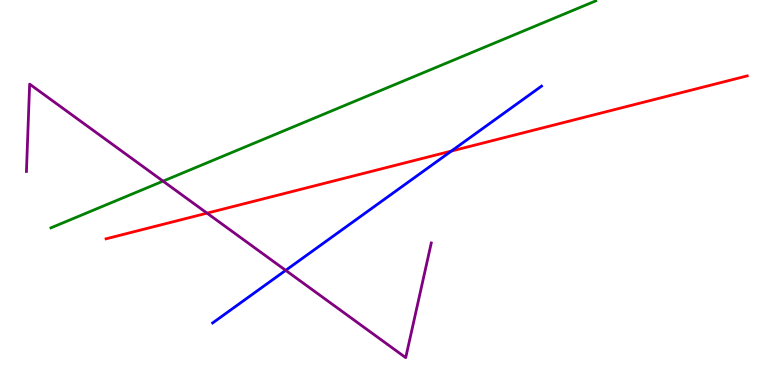[{'lines': ['blue', 'red'], 'intersections': [{'x': 5.82, 'y': 6.08}]}, {'lines': ['green', 'red'], 'intersections': []}, {'lines': ['purple', 'red'], 'intersections': [{'x': 2.67, 'y': 4.46}]}, {'lines': ['blue', 'green'], 'intersections': []}, {'lines': ['blue', 'purple'], 'intersections': [{'x': 3.69, 'y': 2.98}]}, {'lines': ['green', 'purple'], 'intersections': [{'x': 2.1, 'y': 5.29}]}]